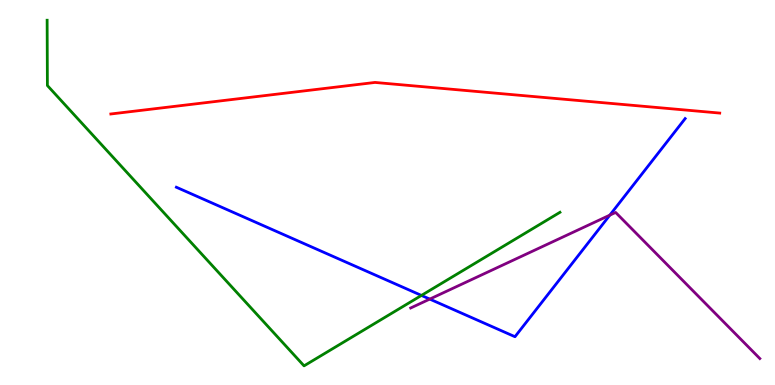[{'lines': ['blue', 'red'], 'intersections': []}, {'lines': ['green', 'red'], 'intersections': []}, {'lines': ['purple', 'red'], 'intersections': []}, {'lines': ['blue', 'green'], 'intersections': [{'x': 5.44, 'y': 2.33}]}, {'lines': ['blue', 'purple'], 'intersections': [{'x': 5.55, 'y': 2.23}, {'x': 7.87, 'y': 4.41}]}, {'lines': ['green', 'purple'], 'intersections': []}]